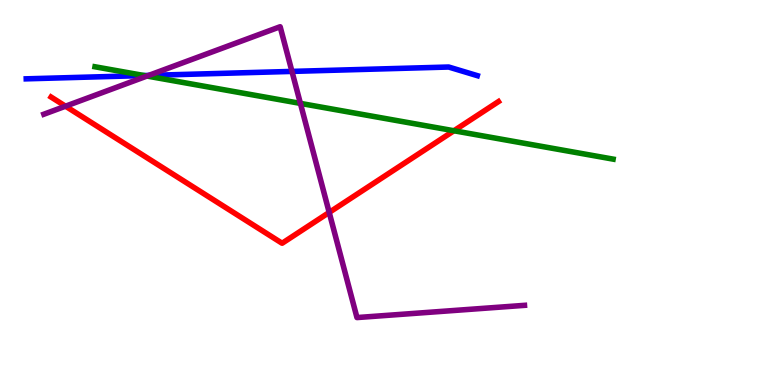[{'lines': ['blue', 'red'], 'intersections': []}, {'lines': ['green', 'red'], 'intersections': [{'x': 5.86, 'y': 6.6}]}, {'lines': ['purple', 'red'], 'intersections': [{'x': 0.846, 'y': 7.24}, {'x': 4.25, 'y': 4.48}]}, {'lines': ['blue', 'green'], 'intersections': [{'x': 1.86, 'y': 8.04}]}, {'lines': ['blue', 'purple'], 'intersections': [{'x': 1.92, 'y': 8.04}, {'x': 3.77, 'y': 8.15}]}, {'lines': ['green', 'purple'], 'intersections': [{'x': 1.9, 'y': 8.02}, {'x': 3.88, 'y': 7.31}]}]